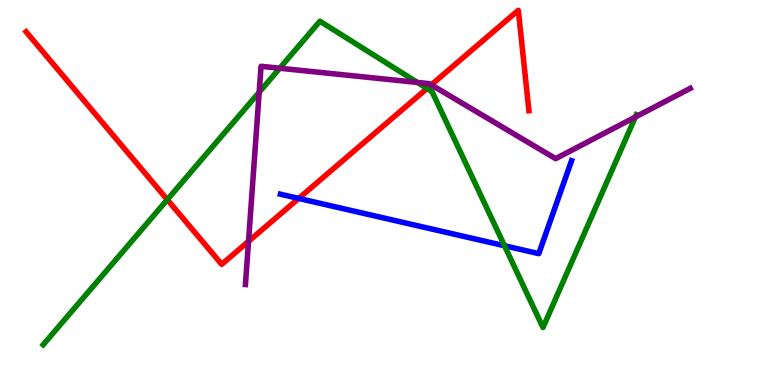[{'lines': ['blue', 'red'], 'intersections': [{'x': 3.85, 'y': 4.85}]}, {'lines': ['green', 'red'], 'intersections': [{'x': 2.16, 'y': 4.81}, {'x': 5.51, 'y': 7.7}]}, {'lines': ['purple', 'red'], 'intersections': [{'x': 3.21, 'y': 3.73}, {'x': 5.56, 'y': 7.8}]}, {'lines': ['blue', 'green'], 'intersections': [{'x': 6.51, 'y': 3.62}]}, {'lines': ['blue', 'purple'], 'intersections': []}, {'lines': ['green', 'purple'], 'intersections': [{'x': 3.34, 'y': 7.6}, {'x': 3.61, 'y': 8.23}, {'x': 5.39, 'y': 7.86}, {'x': 8.2, 'y': 6.96}]}]